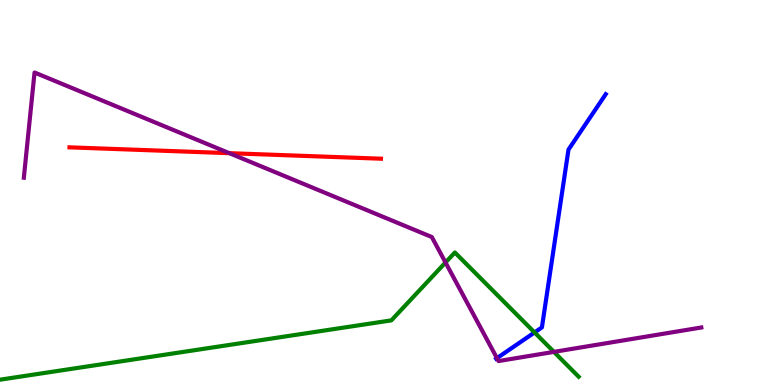[{'lines': ['blue', 'red'], 'intersections': []}, {'lines': ['green', 'red'], 'intersections': []}, {'lines': ['purple', 'red'], 'intersections': [{'x': 2.96, 'y': 6.02}]}, {'lines': ['blue', 'green'], 'intersections': [{'x': 6.9, 'y': 1.37}]}, {'lines': ['blue', 'purple'], 'intersections': [{'x': 6.41, 'y': 0.698}]}, {'lines': ['green', 'purple'], 'intersections': [{'x': 5.75, 'y': 3.18}, {'x': 7.15, 'y': 0.86}]}]